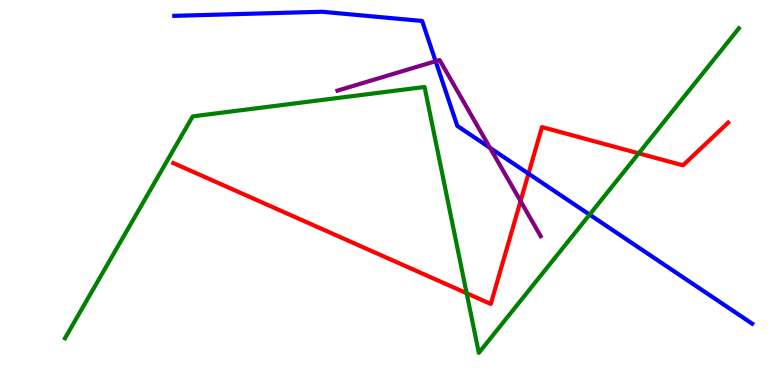[{'lines': ['blue', 'red'], 'intersections': [{'x': 6.82, 'y': 5.49}]}, {'lines': ['green', 'red'], 'intersections': [{'x': 6.02, 'y': 2.38}, {'x': 8.24, 'y': 6.02}]}, {'lines': ['purple', 'red'], 'intersections': [{'x': 6.72, 'y': 4.78}]}, {'lines': ['blue', 'green'], 'intersections': [{'x': 7.61, 'y': 4.43}]}, {'lines': ['blue', 'purple'], 'intersections': [{'x': 5.62, 'y': 8.41}, {'x': 6.32, 'y': 6.16}]}, {'lines': ['green', 'purple'], 'intersections': []}]